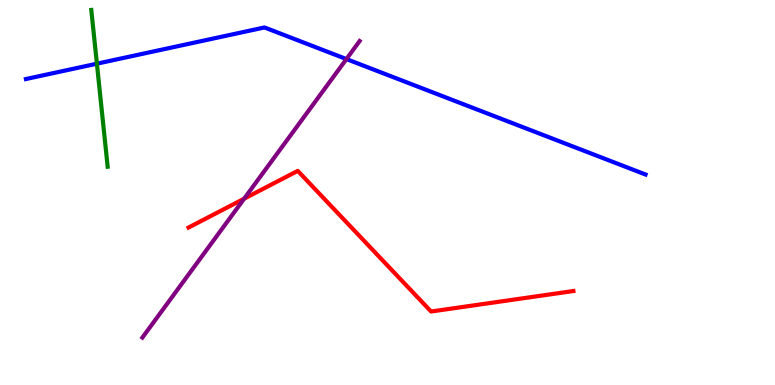[{'lines': ['blue', 'red'], 'intersections': []}, {'lines': ['green', 'red'], 'intersections': []}, {'lines': ['purple', 'red'], 'intersections': [{'x': 3.15, 'y': 4.84}]}, {'lines': ['blue', 'green'], 'intersections': [{'x': 1.25, 'y': 8.35}]}, {'lines': ['blue', 'purple'], 'intersections': [{'x': 4.47, 'y': 8.47}]}, {'lines': ['green', 'purple'], 'intersections': []}]